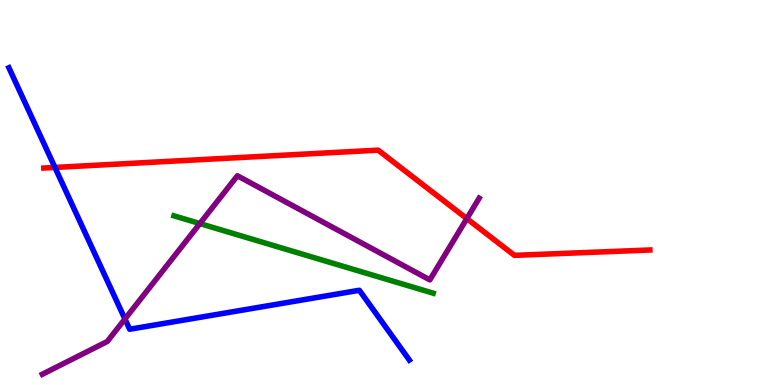[{'lines': ['blue', 'red'], 'intersections': [{'x': 0.709, 'y': 5.65}]}, {'lines': ['green', 'red'], 'intersections': []}, {'lines': ['purple', 'red'], 'intersections': [{'x': 6.02, 'y': 4.32}]}, {'lines': ['blue', 'green'], 'intersections': []}, {'lines': ['blue', 'purple'], 'intersections': [{'x': 1.61, 'y': 1.71}]}, {'lines': ['green', 'purple'], 'intersections': [{'x': 2.58, 'y': 4.19}]}]